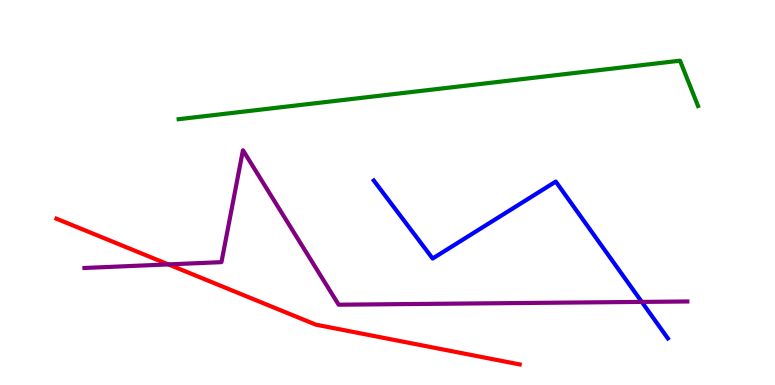[{'lines': ['blue', 'red'], 'intersections': []}, {'lines': ['green', 'red'], 'intersections': []}, {'lines': ['purple', 'red'], 'intersections': [{'x': 2.17, 'y': 3.13}]}, {'lines': ['blue', 'green'], 'intersections': []}, {'lines': ['blue', 'purple'], 'intersections': [{'x': 8.28, 'y': 2.16}]}, {'lines': ['green', 'purple'], 'intersections': []}]